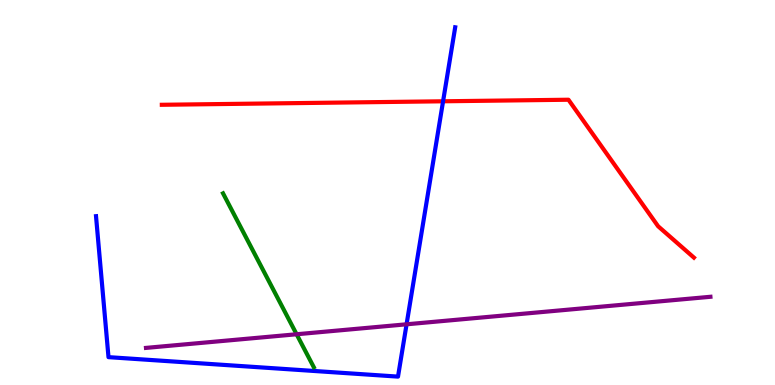[{'lines': ['blue', 'red'], 'intersections': [{'x': 5.72, 'y': 7.37}]}, {'lines': ['green', 'red'], 'intersections': []}, {'lines': ['purple', 'red'], 'intersections': []}, {'lines': ['blue', 'green'], 'intersections': []}, {'lines': ['blue', 'purple'], 'intersections': [{'x': 5.25, 'y': 1.58}]}, {'lines': ['green', 'purple'], 'intersections': [{'x': 3.83, 'y': 1.32}]}]